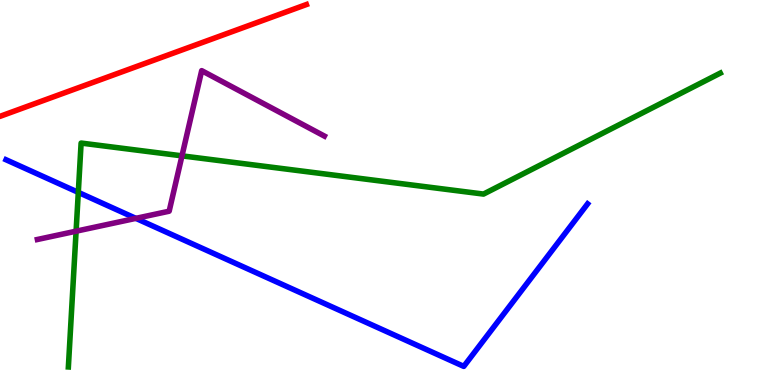[{'lines': ['blue', 'red'], 'intersections': []}, {'lines': ['green', 'red'], 'intersections': []}, {'lines': ['purple', 'red'], 'intersections': []}, {'lines': ['blue', 'green'], 'intersections': [{'x': 1.01, 'y': 5.0}]}, {'lines': ['blue', 'purple'], 'intersections': [{'x': 1.75, 'y': 4.33}]}, {'lines': ['green', 'purple'], 'intersections': [{'x': 0.982, 'y': 4.0}, {'x': 2.35, 'y': 5.95}]}]